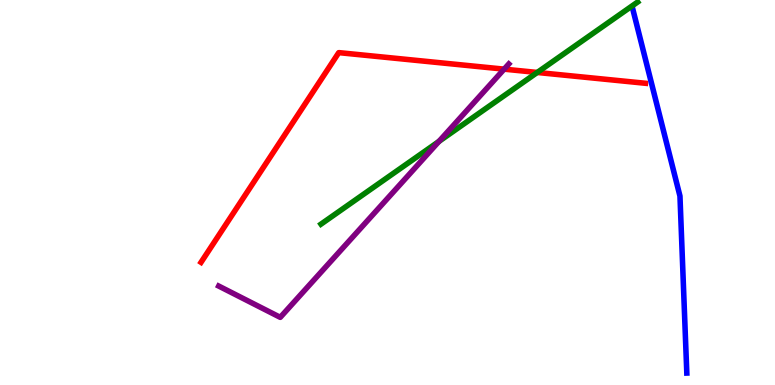[{'lines': ['blue', 'red'], 'intersections': []}, {'lines': ['green', 'red'], 'intersections': [{'x': 6.93, 'y': 8.12}]}, {'lines': ['purple', 'red'], 'intersections': [{'x': 6.51, 'y': 8.2}]}, {'lines': ['blue', 'green'], 'intersections': []}, {'lines': ['blue', 'purple'], 'intersections': []}, {'lines': ['green', 'purple'], 'intersections': [{'x': 5.66, 'y': 6.33}]}]